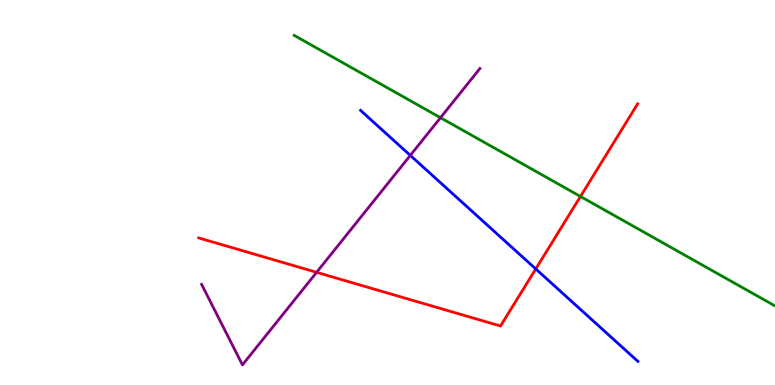[{'lines': ['blue', 'red'], 'intersections': [{'x': 6.91, 'y': 3.01}]}, {'lines': ['green', 'red'], 'intersections': [{'x': 7.49, 'y': 4.9}]}, {'lines': ['purple', 'red'], 'intersections': [{'x': 4.09, 'y': 2.93}]}, {'lines': ['blue', 'green'], 'intersections': []}, {'lines': ['blue', 'purple'], 'intersections': [{'x': 5.29, 'y': 5.96}]}, {'lines': ['green', 'purple'], 'intersections': [{'x': 5.68, 'y': 6.94}]}]